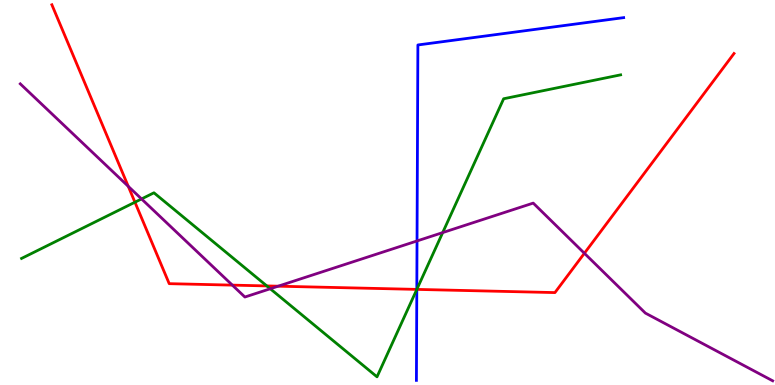[{'lines': ['blue', 'red'], 'intersections': [{'x': 5.38, 'y': 2.48}]}, {'lines': ['green', 'red'], 'intersections': [{'x': 1.74, 'y': 4.75}, {'x': 3.44, 'y': 2.57}, {'x': 5.38, 'y': 2.48}]}, {'lines': ['purple', 'red'], 'intersections': [{'x': 1.66, 'y': 5.16}, {'x': 3.0, 'y': 2.59}, {'x': 3.59, 'y': 2.57}, {'x': 7.54, 'y': 3.42}]}, {'lines': ['blue', 'green'], 'intersections': [{'x': 5.38, 'y': 2.48}]}, {'lines': ['blue', 'purple'], 'intersections': [{'x': 5.38, 'y': 3.74}]}, {'lines': ['green', 'purple'], 'intersections': [{'x': 1.83, 'y': 4.83}, {'x': 3.49, 'y': 2.5}, {'x': 5.71, 'y': 3.96}]}]